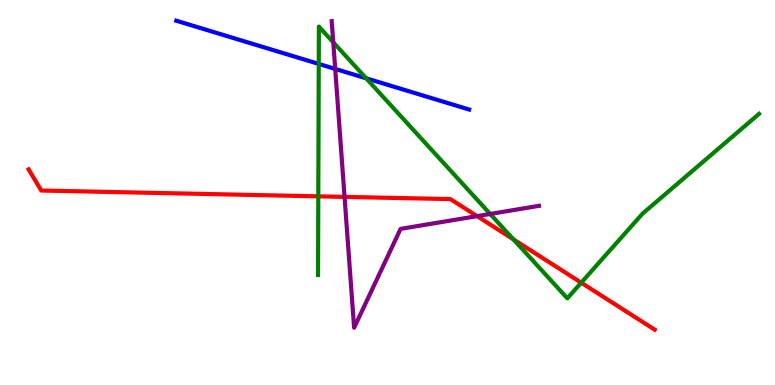[{'lines': ['blue', 'red'], 'intersections': []}, {'lines': ['green', 'red'], 'intersections': [{'x': 4.11, 'y': 4.9}, {'x': 6.63, 'y': 3.78}, {'x': 7.5, 'y': 2.66}]}, {'lines': ['purple', 'red'], 'intersections': [{'x': 4.45, 'y': 4.89}, {'x': 6.16, 'y': 4.39}]}, {'lines': ['blue', 'green'], 'intersections': [{'x': 4.11, 'y': 8.34}, {'x': 4.72, 'y': 7.97}]}, {'lines': ['blue', 'purple'], 'intersections': [{'x': 4.33, 'y': 8.21}]}, {'lines': ['green', 'purple'], 'intersections': [{'x': 4.3, 'y': 8.9}, {'x': 6.33, 'y': 4.44}]}]